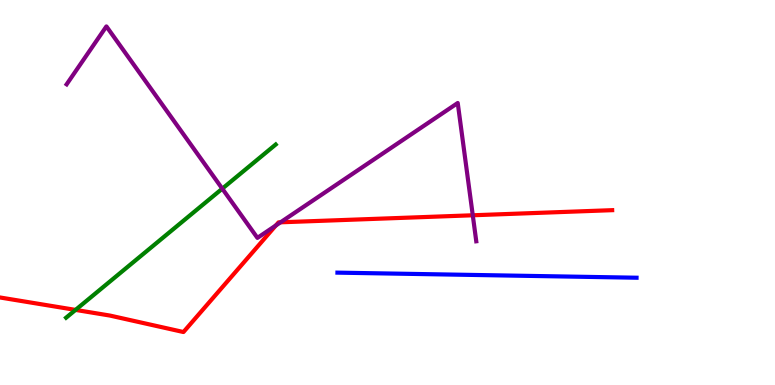[{'lines': ['blue', 'red'], 'intersections': []}, {'lines': ['green', 'red'], 'intersections': [{'x': 0.975, 'y': 1.95}]}, {'lines': ['purple', 'red'], 'intersections': [{'x': 3.56, 'y': 4.14}, {'x': 3.62, 'y': 4.23}, {'x': 6.1, 'y': 4.41}]}, {'lines': ['blue', 'green'], 'intersections': []}, {'lines': ['blue', 'purple'], 'intersections': []}, {'lines': ['green', 'purple'], 'intersections': [{'x': 2.87, 'y': 5.1}]}]